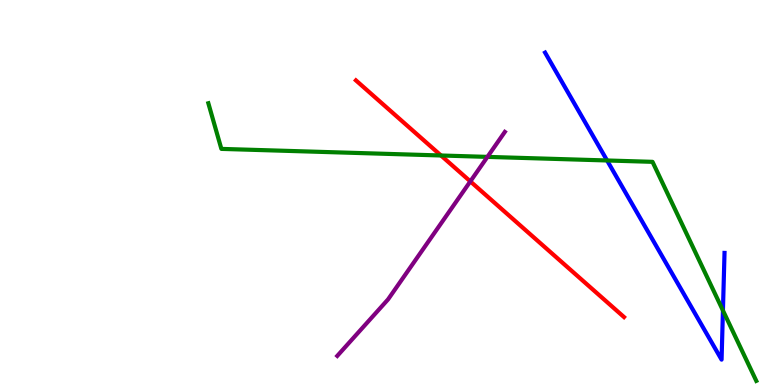[{'lines': ['blue', 'red'], 'intersections': []}, {'lines': ['green', 'red'], 'intersections': [{'x': 5.69, 'y': 5.96}]}, {'lines': ['purple', 'red'], 'intersections': [{'x': 6.07, 'y': 5.29}]}, {'lines': ['blue', 'green'], 'intersections': [{'x': 7.83, 'y': 5.83}, {'x': 9.33, 'y': 1.94}]}, {'lines': ['blue', 'purple'], 'intersections': []}, {'lines': ['green', 'purple'], 'intersections': [{'x': 6.29, 'y': 5.93}]}]